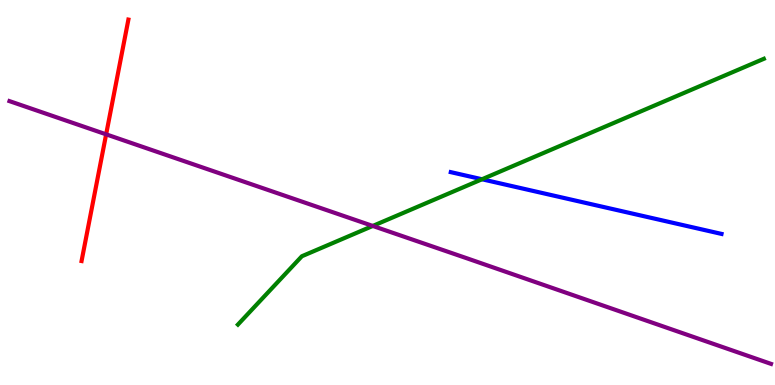[{'lines': ['blue', 'red'], 'intersections': []}, {'lines': ['green', 'red'], 'intersections': []}, {'lines': ['purple', 'red'], 'intersections': [{'x': 1.37, 'y': 6.51}]}, {'lines': ['blue', 'green'], 'intersections': [{'x': 6.22, 'y': 5.34}]}, {'lines': ['blue', 'purple'], 'intersections': []}, {'lines': ['green', 'purple'], 'intersections': [{'x': 4.81, 'y': 4.13}]}]